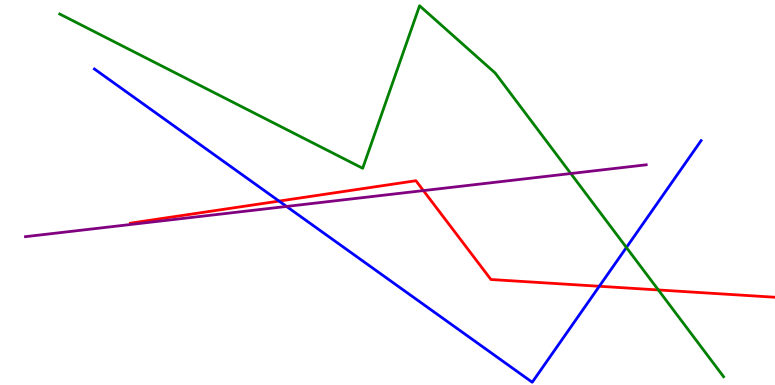[{'lines': ['blue', 'red'], 'intersections': [{'x': 3.6, 'y': 4.78}, {'x': 7.73, 'y': 2.56}]}, {'lines': ['green', 'red'], 'intersections': [{'x': 8.49, 'y': 2.47}]}, {'lines': ['purple', 'red'], 'intersections': [{'x': 5.46, 'y': 5.05}]}, {'lines': ['blue', 'green'], 'intersections': [{'x': 8.08, 'y': 3.57}]}, {'lines': ['blue', 'purple'], 'intersections': [{'x': 3.7, 'y': 4.64}]}, {'lines': ['green', 'purple'], 'intersections': [{'x': 7.36, 'y': 5.49}]}]